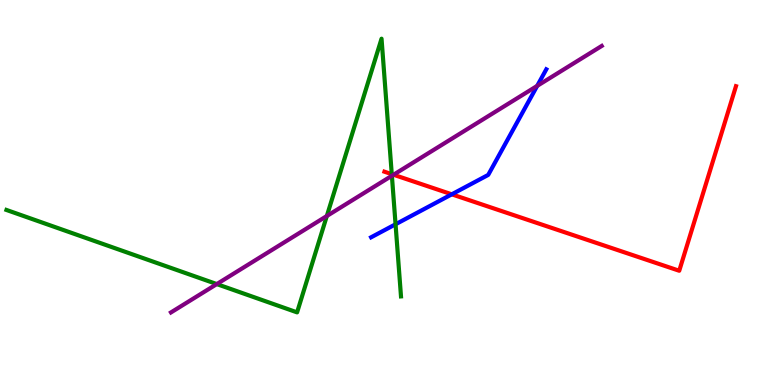[{'lines': ['blue', 'red'], 'intersections': [{'x': 5.83, 'y': 4.95}]}, {'lines': ['green', 'red'], 'intersections': [{'x': 5.06, 'y': 5.48}]}, {'lines': ['purple', 'red'], 'intersections': [{'x': 5.08, 'y': 5.46}]}, {'lines': ['blue', 'green'], 'intersections': [{'x': 5.1, 'y': 4.17}]}, {'lines': ['blue', 'purple'], 'intersections': [{'x': 6.93, 'y': 7.77}]}, {'lines': ['green', 'purple'], 'intersections': [{'x': 2.8, 'y': 2.62}, {'x': 4.22, 'y': 4.39}, {'x': 5.06, 'y': 5.43}]}]